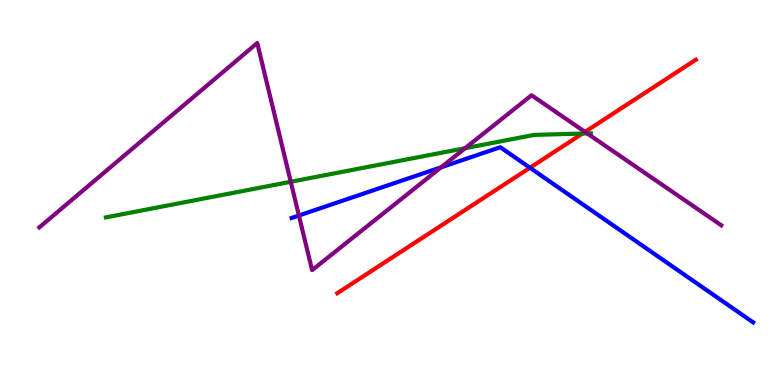[{'lines': ['blue', 'red'], 'intersections': [{'x': 6.84, 'y': 5.64}]}, {'lines': ['green', 'red'], 'intersections': [{'x': 7.52, 'y': 6.53}]}, {'lines': ['purple', 'red'], 'intersections': [{'x': 7.55, 'y': 6.57}]}, {'lines': ['blue', 'green'], 'intersections': []}, {'lines': ['blue', 'purple'], 'intersections': [{'x': 3.86, 'y': 4.4}, {'x': 5.69, 'y': 5.66}]}, {'lines': ['green', 'purple'], 'intersections': [{'x': 3.75, 'y': 5.28}, {'x': 6.0, 'y': 6.15}, {'x': 7.58, 'y': 6.53}]}]